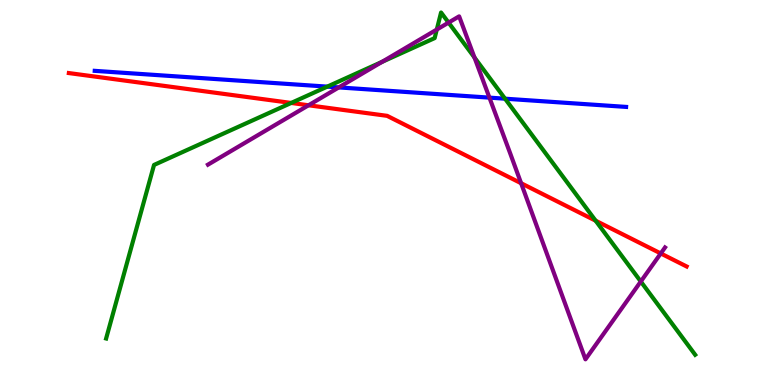[{'lines': ['blue', 'red'], 'intersections': []}, {'lines': ['green', 'red'], 'intersections': [{'x': 3.76, 'y': 7.33}, {'x': 7.69, 'y': 4.27}]}, {'lines': ['purple', 'red'], 'intersections': [{'x': 3.98, 'y': 7.27}, {'x': 6.72, 'y': 5.24}, {'x': 8.53, 'y': 3.42}]}, {'lines': ['blue', 'green'], 'intersections': [{'x': 4.22, 'y': 7.75}, {'x': 6.52, 'y': 7.44}]}, {'lines': ['blue', 'purple'], 'intersections': [{'x': 4.37, 'y': 7.73}, {'x': 6.32, 'y': 7.46}]}, {'lines': ['green', 'purple'], 'intersections': [{'x': 4.93, 'y': 8.39}, {'x': 5.64, 'y': 9.23}, {'x': 5.79, 'y': 9.41}, {'x': 6.12, 'y': 8.51}, {'x': 8.27, 'y': 2.69}]}]